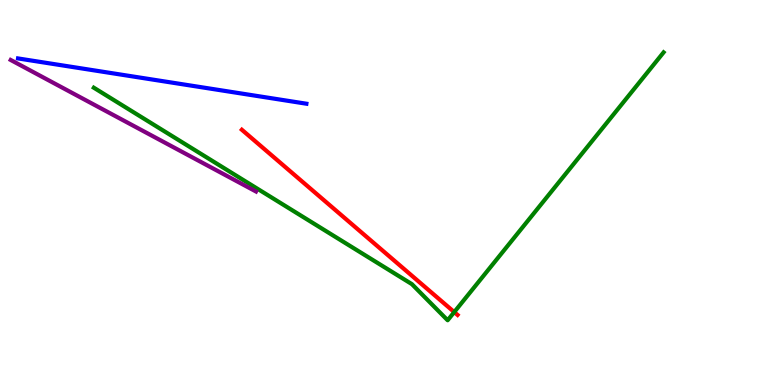[{'lines': ['blue', 'red'], 'intersections': []}, {'lines': ['green', 'red'], 'intersections': [{'x': 5.86, 'y': 1.89}]}, {'lines': ['purple', 'red'], 'intersections': []}, {'lines': ['blue', 'green'], 'intersections': []}, {'lines': ['blue', 'purple'], 'intersections': []}, {'lines': ['green', 'purple'], 'intersections': []}]